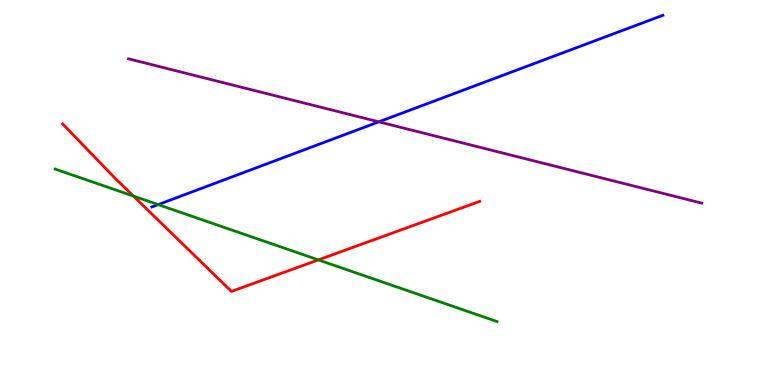[{'lines': ['blue', 'red'], 'intersections': []}, {'lines': ['green', 'red'], 'intersections': [{'x': 1.72, 'y': 4.91}, {'x': 4.11, 'y': 3.25}]}, {'lines': ['purple', 'red'], 'intersections': []}, {'lines': ['blue', 'green'], 'intersections': [{'x': 2.04, 'y': 4.69}]}, {'lines': ['blue', 'purple'], 'intersections': [{'x': 4.89, 'y': 6.84}]}, {'lines': ['green', 'purple'], 'intersections': []}]